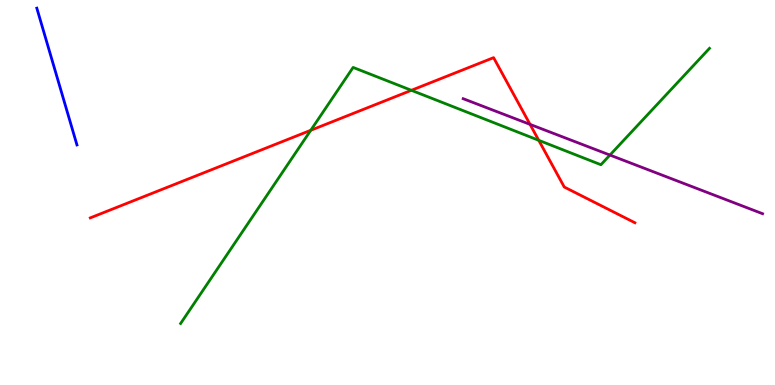[{'lines': ['blue', 'red'], 'intersections': []}, {'lines': ['green', 'red'], 'intersections': [{'x': 4.01, 'y': 6.62}, {'x': 5.31, 'y': 7.65}, {'x': 6.95, 'y': 6.36}]}, {'lines': ['purple', 'red'], 'intersections': [{'x': 6.84, 'y': 6.77}]}, {'lines': ['blue', 'green'], 'intersections': []}, {'lines': ['blue', 'purple'], 'intersections': []}, {'lines': ['green', 'purple'], 'intersections': [{'x': 7.87, 'y': 5.97}]}]